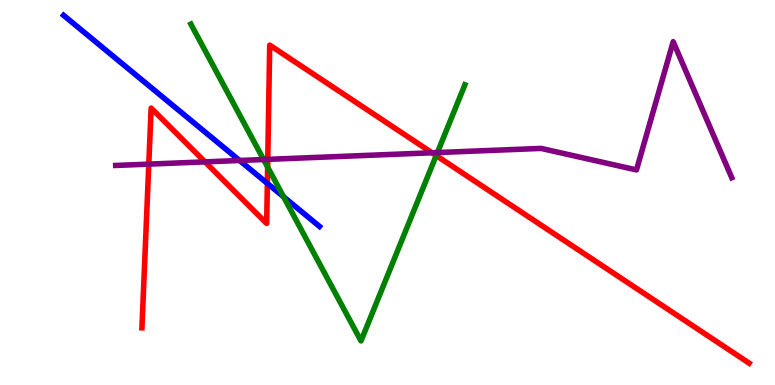[{'lines': ['blue', 'red'], 'intersections': [{'x': 3.45, 'y': 5.24}]}, {'lines': ['green', 'red'], 'intersections': [{'x': 3.45, 'y': 5.66}, {'x': 5.63, 'y': 5.96}]}, {'lines': ['purple', 'red'], 'intersections': [{'x': 1.92, 'y': 5.74}, {'x': 2.65, 'y': 5.8}, {'x': 3.46, 'y': 5.86}, {'x': 5.57, 'y': 6.03}]}, {'lines': ['blue', 'green'], 'intersections': [{'x': 3.66, 'y': 4.89}]}, {'lines': ['blue', 'purple'], 'intersections': [{'x': 3.09, 'y': 5.83}]}, {'lines': ['green', 'purple'], 'intersections': [{'x': 3.4, 'y': 5.86}, {'x': 5.64, 'y': 6.04}]}]